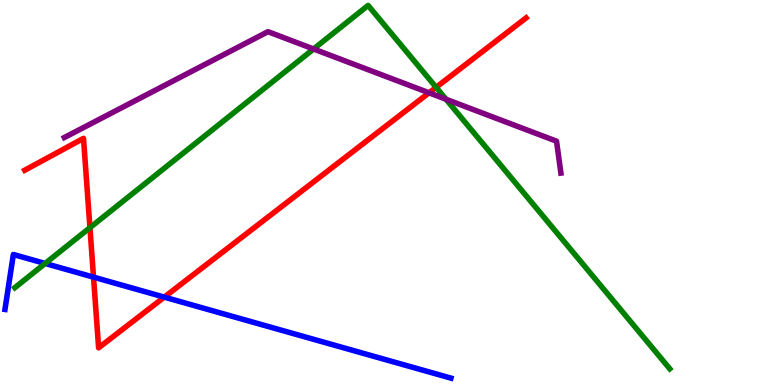[{'lines': ['blue', 'red'], 'intersections': [{'x': 1.21, 'y': 2.8}, {'x': 2.12, 'y': 2.28}]}, {'lines': ['green', 'red'], 'intersections': [{'x': 1.16, 'y': 4.09}, {'x': 5.63, 'y': 7.73}]}, {'lines': ['purple', 'red'], 'intersections': [{'x': 5.54, 'y': 7.59}]}, {'lines': ['blue', 'green'], 'intersections': [{'x': 0.582, 'y': 3.16}]}, {'lines': ['blue', 'purple'], 'intersections': []}, {'lines': ['green', 'purple'], 'intersections': [{'x': 4.05, 'y': 8.73}, {'x': 5.75, 'y': 7.42}]}]